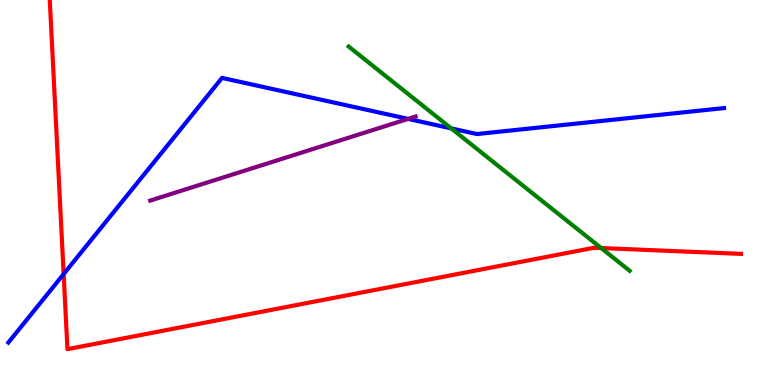[{'lines': ['blue', 'red'], 'intersections': [{'x': 0.821, 'y': 2.88}]}, {'lines': ['green', 'red'], 'intersections': [{'x': 7.76, 'y': 3.56}]}, {'lines': ['purple', 'red'], 'intersections': []}, {'lines': ['blue', 'green'], 'intersections': [{'x': 5.82, 'y': 6.67}]}, {'lines': ['blue', 'purple'], 'intersections': [{'x': 5.27, 'y': 6.91}]}, {'lines': ['green', 'purple'], 'intersections': []}]